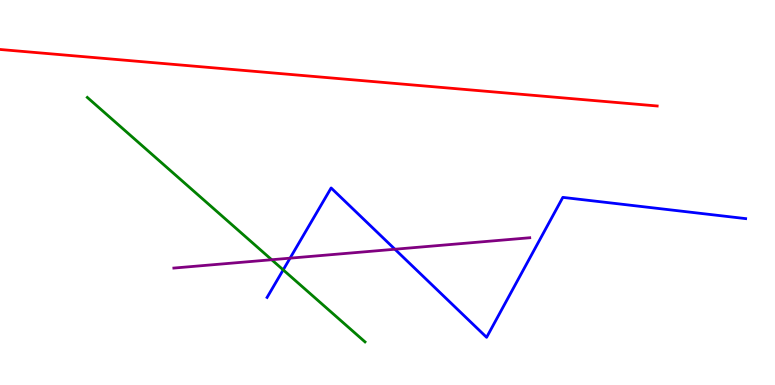[{'lines': ['blue', 'red'], 'intersections': []}, {'lines': ['green', 'red'], 'intersections': []}, {'lines': ['purple', 'red'], 'intersections': []}, {'lines': ['blue', 'green'], 'intersections': [{'x': 3.65, 'y': 2.99}]}, {'lines': ['blue', 'purple'], 'intersections': [{'x': 3.74, 'y': 3.29}, {'x': 5.1, 'y': 3.53}]}, {'lines': ['green', 'purple'], 'intersections': [{'x': 3.51, 'y': 3.25}]}]